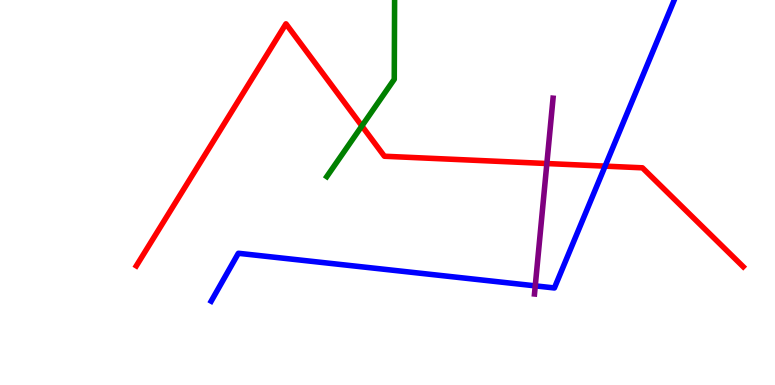[{'lines': ['blue', 'red'], 'intersections': [{'x': 7.81, 'y': 5.68}]}, {'lines': ['green', 'red'], 'intersections': [{'x': 4.67, 'y': 6.73}]}, {'lines': ['purple', 'red'], 'intersections': [{'x': 7.06, 'y': 5.75}]}, {'lines': ['blue', 'green'], 'intersections': []}, {'lines': ['blue', 'purple'], 'intersections': [{'x': 6.91, 'y': 2.58}]}, {'lines': ['green', 'purple'], 'intersections': []}]